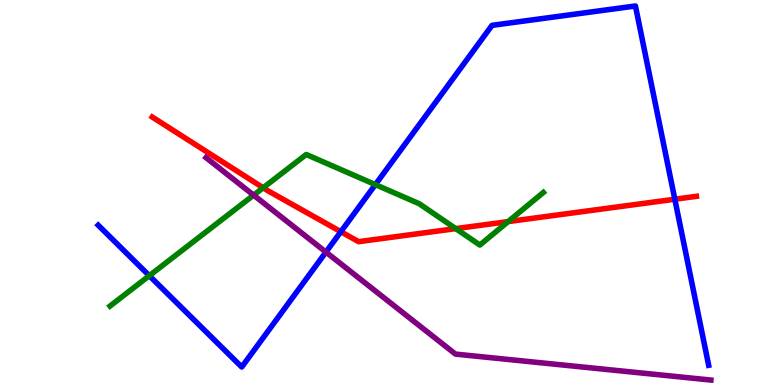[{'lines': ['blue', 'red'], 'intersections': [{'x': 4.4, 'y': 3.98}, {'x': 8.71, 'y': 4.83}]}, {'lines': ['green', 'red'], 'intersections': [{'x': 3.4, 'y': 5.12}, {'x': 5.88, 'y': 4.06}, {'x': 6.56, 'y': 4.24}]}, {'lines': ['purple', 'red'], 'intersections': []}, {'lines': ['blue', 'green'], 'intersections': [{'x': 1.93, 'y': 2.84}, {'x': 4.84, 'y': 5.21}]}, {'lines': ['blue', 'purple'], 'intersections': [{'x': 4.21, 'y': 3.45}]}, {'lines': ['green', 'purple'], 'intersections': [{'x': 3.27, 'y': 4.93}]}]